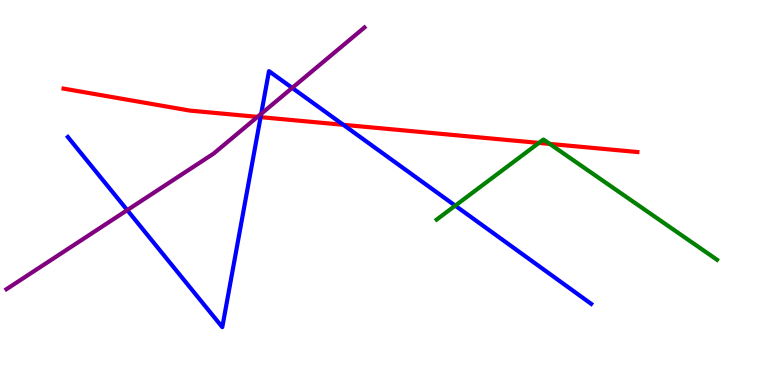[{'lines': ['blue', 'red'], 'intersections': [{'x': 3.36, 'y': 6.96}, {'x': 4.43, 'y': 6.76}]}, {'lines': ['green', 'red'], 'intersections': [{'x': 6.95, 'y': 6.29}, {'x': 7.09, 'y': 6.26}]}, {'lines': ['purple', 'red'], 'intersections': [{'x': 3.32, 'y': 6.96}]}, {'lines': ['blue', 'green'], 'intersections': [{'x': 5.87, 'y': 4.66}]}, {'lines': ['blue', 'purple'], 'intersections': [{'x': 1.64, 'y': 4.54}, {'x': 3.37, 'y': 7.04}, {'x': 3.77, 'y': 7.72}]}, {'lines': ['green', 'purple'], 'intersections': []}]